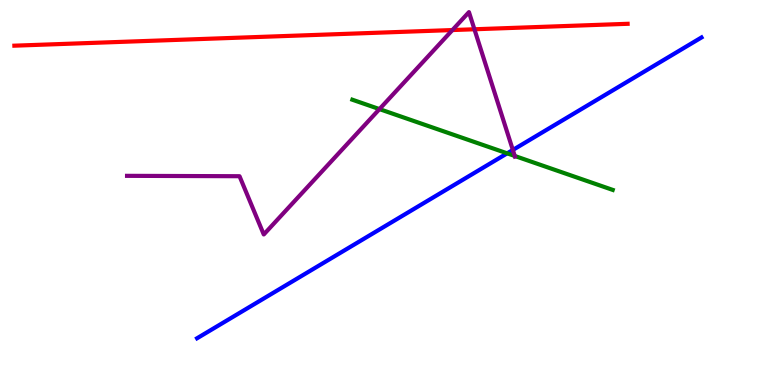[{'lines': ['blue', 'red'], 'intersections': []}, {'lines': ['green', 'red'], 'intersections': []}, {'lines': ['purple', 'red'], 'intersections': [{'x': 5.84, 'y': 9.22}, {'x': 6.12, 'y': 9.24}]}, {'lines': ['blue', 'green'], 'intersections': [{'x': 6.54, 'y': 6.02}]}, {'lines': ['blue', 'purple'], 'intersections': [{'x': 6.62, 'y': 6.11}]}, {'lines': ['green', 'purple'], 'intersections': [{'x': 4.9, 'y': 7.17}, {'x': 6.64, 'y': 5.95}]}]